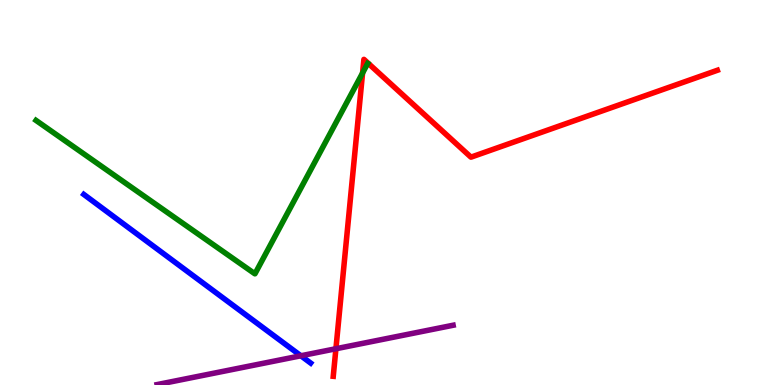[{'lines': ['blue', 'red'], 'intersections': []}, {'lines': ['green', 'red'], 'intersections': [{'x': 4.68, 'y': 8.1}]}, {'lines': ['purple', 'red'], 'intersections': [{'x': 4.33, 'y': 0.942}]}, {'lines': ['blue', 'green'], 'intersections': []}, {'lines': ['blue', 'purple'], 'intersections': [{'x': 3.88, 'y': 0.759}]}, {'lines': ['green', 'purple'], 'intersections': []}]